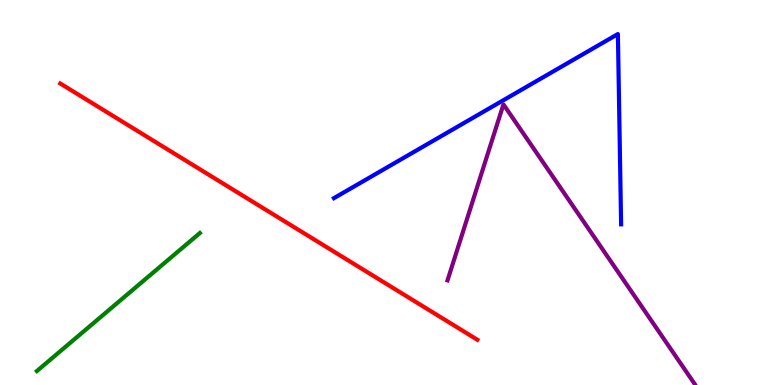[{'lines': ['blue', 'red'], 'intersections': []}, {'lines': ['green', 'red'], 'intersections': []}, {'lines': ['purple', 'red'], 'intersections': []}, {'lines': ['blue', 'green'], 'intersections': []}, {'lines': ['blue', 'purple'], 'intersections': []}, {'lines': ['green', 'purple'], 'intersections': []}]